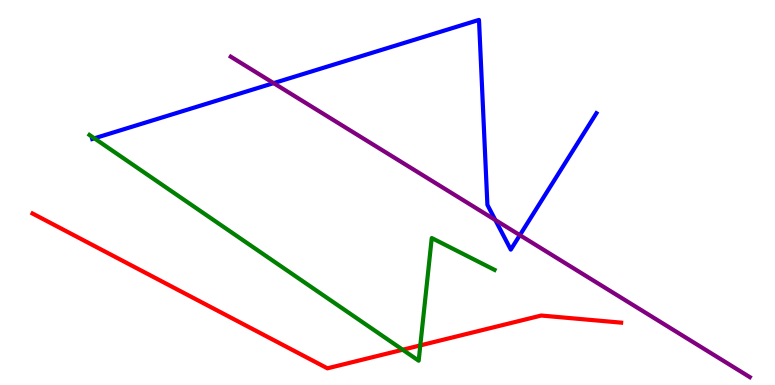[{'lines': ['blue', 'red'], 'intersections': []}, {'lines': ['green', 'red'], 'intersections': [{'x': 5.2, 'y': 0.916}, {'x': 5.42, 'y': 1.03}]}, {'lines': ['purple', 'red'], 'intersections': []}, {'lines': ['blue', 'green'], 'intersections': [{'x': 1.22, 'y': 6.41}]}, {'lines': ['blue', 'purple'], 'intersections': [{'x': 3.53, 'y': 7.84}, {'x': 6.39, 'y': 4.29}, {'x': 6.71, 'y': 3.89}]}, {'lines': ['green', 'purple'], 'intersections': []}]